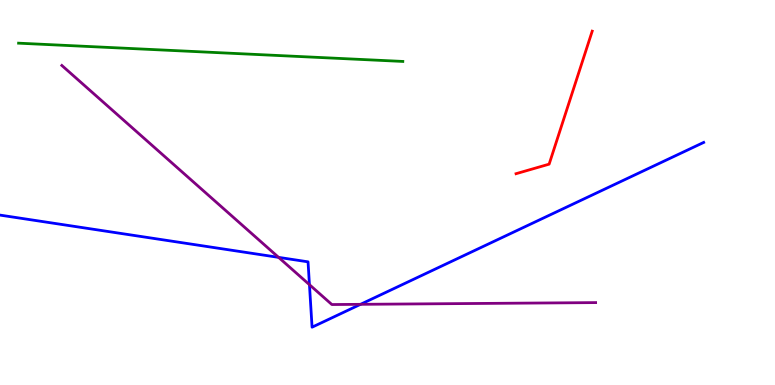[{'lines': ['blue', 'red'], 'intersections': []}, {'lines': ['green', 'red'], 'intersections': []}, {'lines': ['purple', 'red'], 'intersections': []}, {'lines': ['blue', 'green'], 'intersections': []}, {'lines': ['blue', 'purple'], 'intersections': [{'x': 3.59, 'y': 3.32}, {'x': 3.99, 'y': 2.61}, {'x': 4.65, 'y': 2.1}]}, {'lines': ['green', 'purple'], 'intersections': []}]